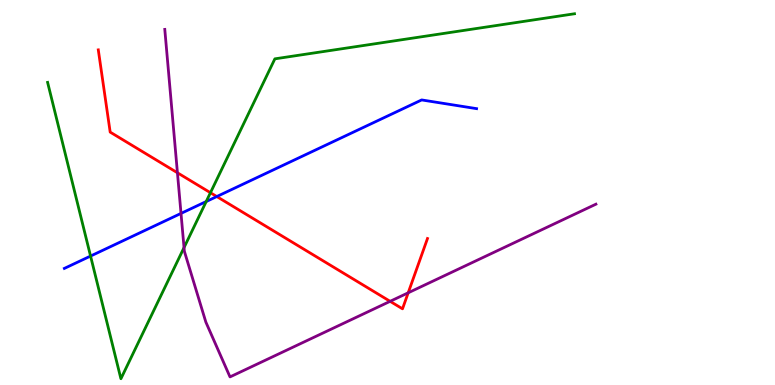[{'lines': ['blue', 'red'], 'intersections': [{'x': 2.8, 'y': 4.89}]}, {'lines': ['green', 'red'], 'intersections': [{'x': 2.72, 'y': 4.99}]}, {'lines': ['purple', 'red'], 'intersections': [{'x': 2.29, 'y': 5.51}, {'x': 5.03, 'y': 2.17}, {'x': 5.27, 'y': 2.39}]}, {'lines': ['blue', 'green'], 'intersections': [{'x': 1.17, 'y': 3.35}, {'x': 2.66, 'y': 4.77}]}, {'lines': ['blue', 'purple'], 'intersections': [{'x': 2.34, 'y': 4.46}]}, {'lines': ['green', 'purple'], 'intersections': [{'x': 2.37, 'y': 3.57}]}]